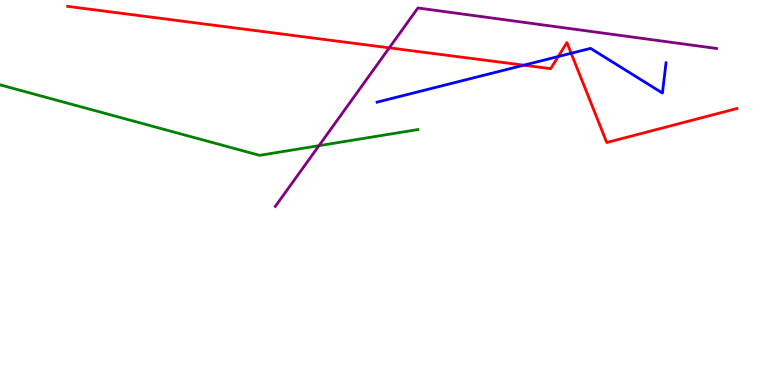[{'lines': ['blue', 'red'], 'intersections': [{'x': 6.76, 'y': 8.31}, {'x': 7.2, 'y': 8.53}, {'x': 7.37, 'y': 8.62}]}, {'lines': ['green', 'red'], 'intersections': []}, {'lines': ['purple', 'red'], 'intersections': [{'x': 5.02, 'y': 8.76}]}, {'lines': ['blue', 'green'], 'intersections': []}, {'lines': ['blue', 'purple'], 'intersections': []}, {'lines': ['green', 'purple'], 'intersections': [{'x': 4.12, 'y': 6.22}]}]